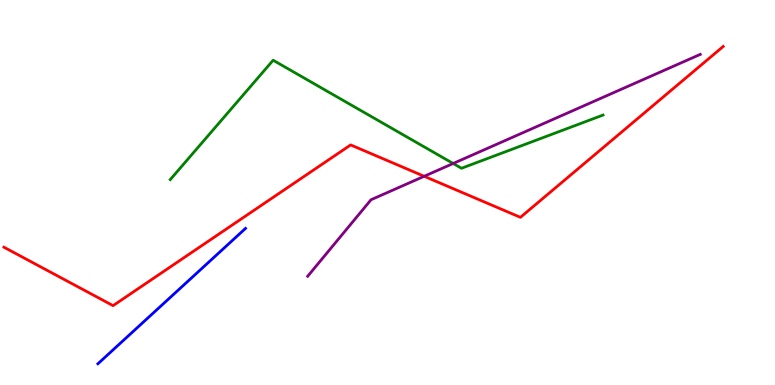[{'lines': ['blue', 'red'], 'intersections': []}, {'lines': ['green', 'red'], 'intersections': []}, {'lines': ['purple', 'red'], 'intersections': [{'x': 5.47, 'y': 5.42}]}, {'lines': ['blue', 'green'], 'intersections': []}, {'lines': ['blue', 'purple'], 'intersections': []}, {'lines': ['green', 'purple'], 'intersections': [{'x': 5.85, 'y': 5.75}]}]